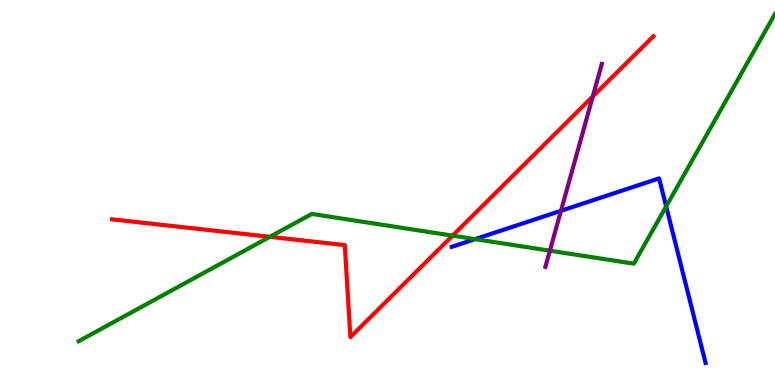[{'lines': ['blue', 'red'], 'intersections': []}, {'lines': ['green', 'red'], 'intersections': [{'x': 3.48, 'y': 3.85}, {'x': 5.84, 'y': 3.88}]}, {'lines': ['purple', 'red'], 'intersections': [{'x': 7.65, 'y': 7.5}]}, {'lines': ['blue', 'green'], 'intersections': [{'x': 6.13, 'y': 3.79}, {'x': 8.6, 'y': 4.64}]}, {'lines': ['blue', 'purple'], 'intersections': [{'x': 7.24, 'y': 4.53}]}, {'lines': ['green', 'purple'], 'intersections': [{'x': 7.1, 'y': 3.49}]}]